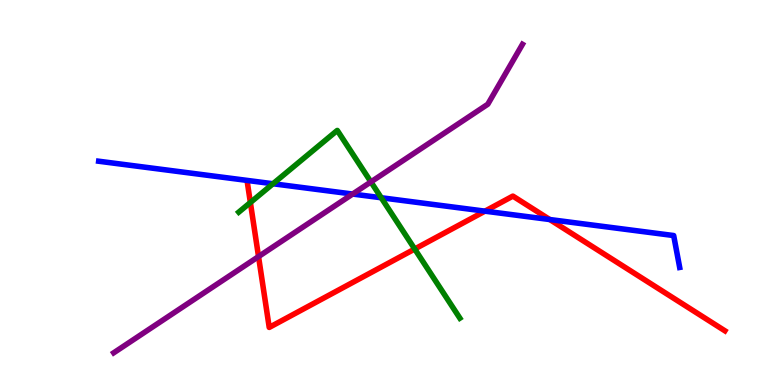[{'lines': ['blue', 'red'], 'intersections': [{'x': 6.26, 'y': 4.52}, {'x': 7.09, 'y': 4.3}]}, {'lines': ['green', 'red'], 'intersections': [{'x': 3.23, 'y': 4.74}, {'x': 5.35, 'y': 3.53}]}, {'lines': ['purple', 'red'], 'intersections': [{'x': 3.34, 'y': 3.34}]}, {'lines': ['blue', 'green'], 'intersections': [{'x': 3.52, 'y': 5.23}, {'x': 4.92, 'y': 4.86}]}, {'lines': ['blue', 'purple'], 'intersections': [{'x': 4.55, 'y': 4.96}]}, {'lines': ['green', 'purple'], 'intersections': [{'x': 4.79, 'y': 5.28}]}]